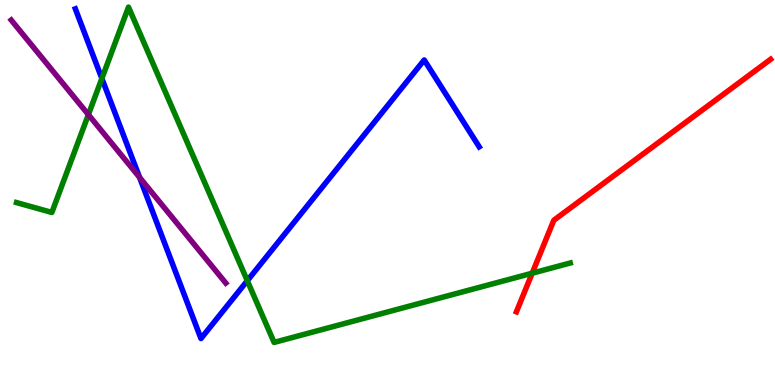[{'lines': ['blue', 'red'], 'intersections': []}, {'lines': ['green', 'red'], 'intersections': [{'x': 6.87, 'y': 2.9}]}, {'lines': ['purple', 'red'], 'intersections': []}, {'lines': ['blue', 'green'], 'intersections': [{'x': 1.31, 'y': 7.96}, {'x': 3.19, 'y': 2.71}]}, {'lines': ['blue', 'purple'], 'intersections': [{'x': 1.8, 'y': 5.39}]}, {'lines': ['green', 'purple'], 'intersections': [{'x': 1.14, 'y': 7.02}]}]